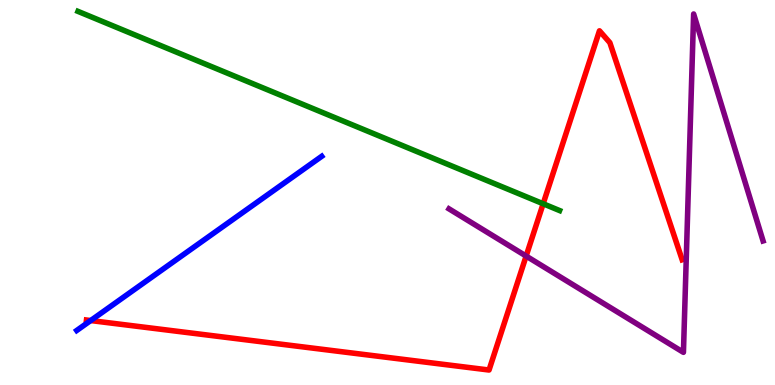[{'lines': ['blue', 'red'], 'intersections': [{'x': 1.17, 'y': 1.67}]}, {'lines': ['green', 'red'], 'intersections': [{'x': 7.01, 'y': 4.71}]}, {'lines': ['purple', 'red'], 'intersections': [{'x': 6.79, 'y': 3.35}]}, {'lines': ['blue', 'green'], 'intersections': []}, {'lines': ['blue', 'purple'], 'intersections': []}, {'lines': ['green', 'purple'], 'intersections': []}]